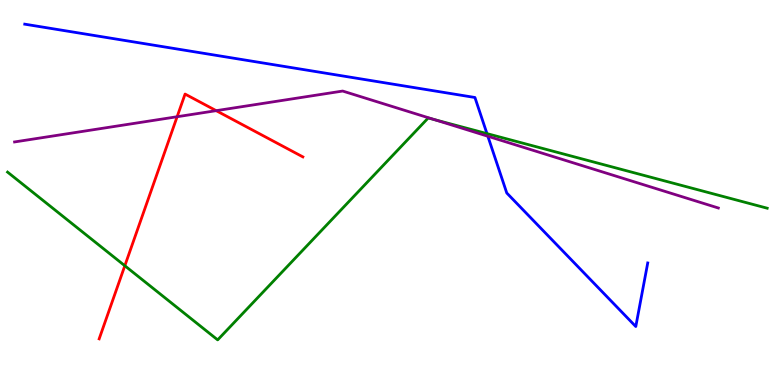[{'lines': ['blue', 'red'], 'intersections': []}, {'lines': ['green', 'red'], 'intersections': [{'x': 1.61, 'y': 3.1}]}, {'lines': ['purple', 'red'], 'intersections': [{'x': 2.29, 'y': 6.97}, {'x': 2.79, 'y': 7.13}]}, {'lines': ['blue', 'green'], 'intersections': [{'x': 6.28, 'y': 6.53}]}, {'lines': ['blue', 'purple'], 'intersections': [{'x': 6.29, 'y': 6.46}]}, {'lines': ['green', 'purple'], 'intersections': [{'x': 5.61, 'y': 6.89}]}]